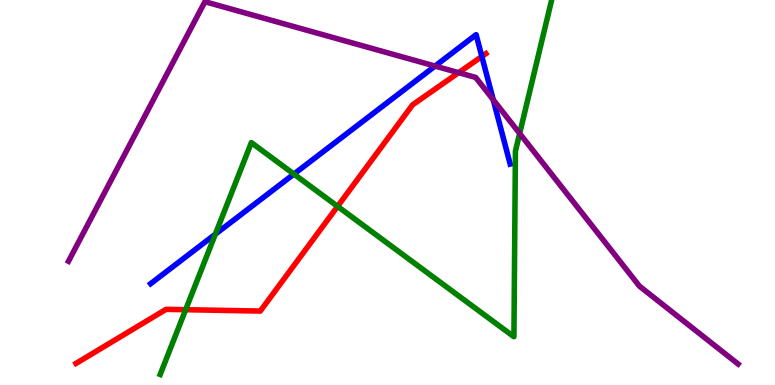[{'lines': ['blue', 'red'], 'intersections': [{'x': 6.22, 'y': 8.53}]}, {'lines': ['green', 'red'], 'intersections': [{'x': 2.4, 'y': 1.96}, {'x': 4.36, 'y': 4.64}]}, {'lines': ['purple', 'red'], 'intersections': [{'x': 5.92, 'y': 8.11}]}, {'lines': ['blue', 'green'], 'intersections': [{'x': 2.78, 'y': 3.92}, {'x': 3.79, 'y': 5.48}]}, {'lines': ['blue', 'purple'], 'intersections': [{'x': 5.61, 'y': 8.28}, {'x': 6.36, 'y': 7.41}]}, {'lines': ['green', 'purple'], 'intersections': [{'x': 6.71, 'y': 6.53}]}]